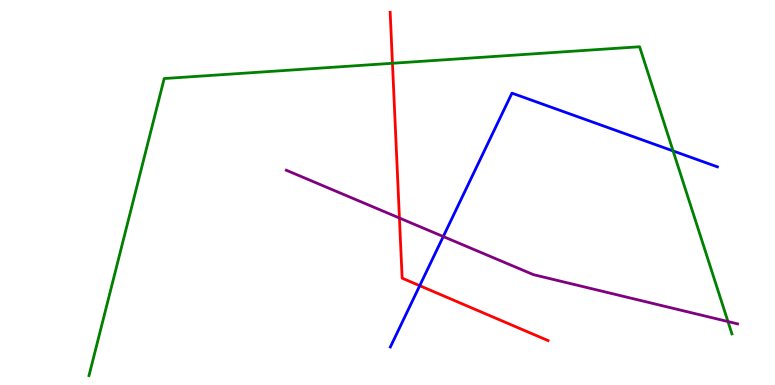[{'lines': ['blue', 'red'], 'intersections': [{'x': 5.42, 'y': 2.58}]}, {'lines': ['green', 'red'], 'intersections': [{'x': 5.06, 'y': 8.36}]}, {'lines': ['purple', 'red'], 'intersections': [{'x': 5.15, 'y': 4.34}]}, {'lines': ['blue', 'green'], 'intersections': [{'x': 8.69, 'y': 6.08}]}, {'lines': ['blue', 'purple'], 'intersections': [{'x': 5.72, 'y': 3.86}]}, {'lines': ['green', 'purple'], 'intersections': [{'x': 9.39, 'y': 1.65}]}]